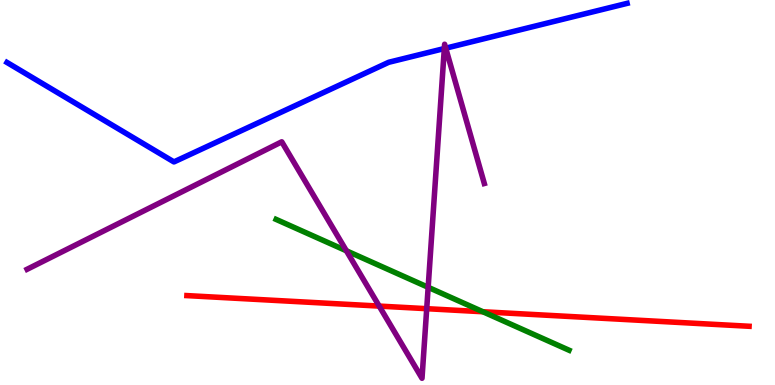[{'lines': ['blue', 'red'], 'intersections': []}, {'lines': ['green', 'red'], 'intersections': [{'x': 6.23, 'y': 1.9}]}, {'lines': ['purple', 'red'], 'intersections': [{'x': 4.89, 'y': 2.05}, {'x': 5.51, 'y': 1.98}]}, {'lines': ['blue', 'green'], 'intersections': []}, {'lines': ['blue', 'purple'], 'intersections': [{'x': 5.73, 'y': 8.74}, {'x': 5.75, 'y': 8.75}]}, {'lines': ['green', 'purple'], 'intersections': [{'x': 4.47, 'y': 3.49}, {'x': 5.52, 'y': 2.54}]}]